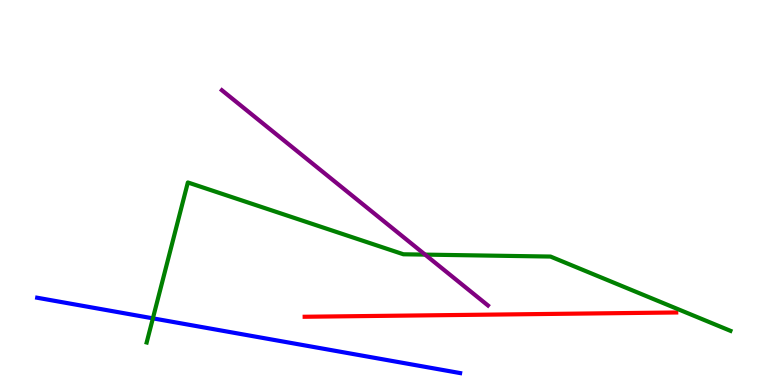[{'lines': ['blue', 'red'], 'intersections': []}, {'lines': ['green', 'red'], 'intersections': []}, {'lines': ['purple', 'red'], 'intersections': []}, {'lines': ['blue', 'green'], 'intersections': [{'x': 1.97, 'y': 1.73}]}, {'lines': ['blue', 'purple'], 'intersections': []}, {'lines': ['green', 'purple'], 'intersections': [{'x': 5.49, 'y': 3.39}]}]